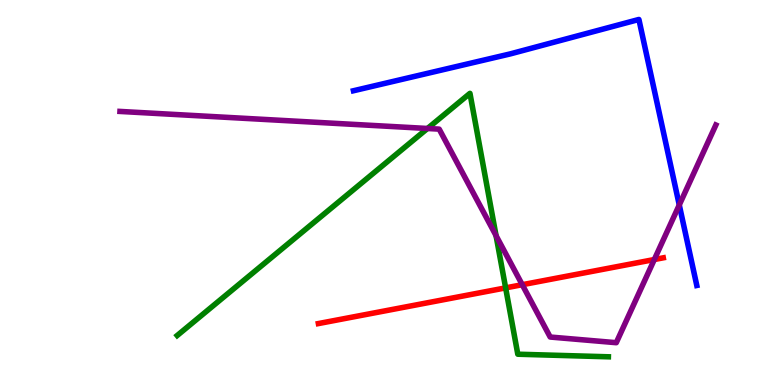[{'lines': ['blue', 'red'], 'intersections': []}, {'lines': ['green', 'red'], 'intersections': [{'x': 6.52, 'y': 2.52}]}, {'lines': ['purple', 'red'], 'intersections': [{'x': 6.74, 'y': 2.61}, {'x': 8.44, 'y': 3.26}]}, {'lines': ['blue', 'green'], 'intersections': []}, {'lines': ['blue', 'purple'], 'intersections': [{'x': 8.76, 'y': 4.68}]}, {'lines': ['green', 'purple'], 'intersections': [{'x': 5.52, 'y': 6.66}, {'x': 6.4, 'y': 3.88}]}]